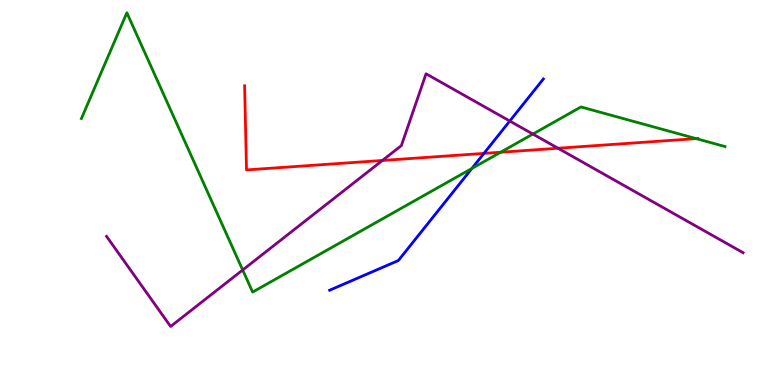[{'lines': ['blue', 'red'], 'intersections': [{'x': 6.24, 'y': 6.02}]}, {'lines': ['green', 'red'], 'intersections': [{'x': 6.46, 'y': 6.05}, {'x': 8.98, 'y': 6.4}]}, {'lines': ['purple', 'red'], 'intersections': [{'x': 4.93, 'y': 5.83}, {'x': 7.2, 'y': 6.15}]}, {'lines': ['blue', 'green'], 'intersections': [{'x': 6.09, 'y': 5.62}]}, {'lines': ['blue', 'purple'], 'intersections': [{'x': 6.58, 'y': 6.86}]}, {'lines': ['green', 'purple'], 'intersections': [{'x': 3.13, 'y': 2.99}, {'x': 6.88, 'y': 6.52}]}]